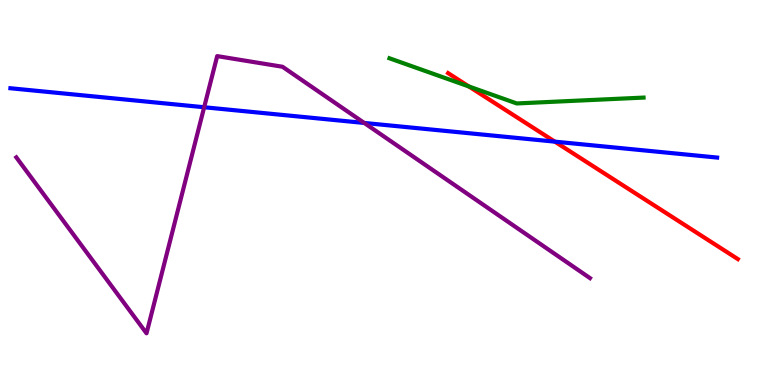[{'lines': ['blue', 'red'], 'intersections': [{'x': 7.16, 'y': 6.32}]}, {'lines': ['green', 'red'], 'intersections': [{'x': 6.05, 'y': 7.75}]}, {'lines': ['purple', 'red'], 'intersections': []}, {'lines': ['blue', 'green'], 'intersections': []}, {'lines': ['blue', 'purple'], 'intersections': [{'x': 2.63, 'y': 7.21}, {'x': 4.7, 'y': 6.81}]}, {'lines': ['green', 'purple'], 'intersections': []}]